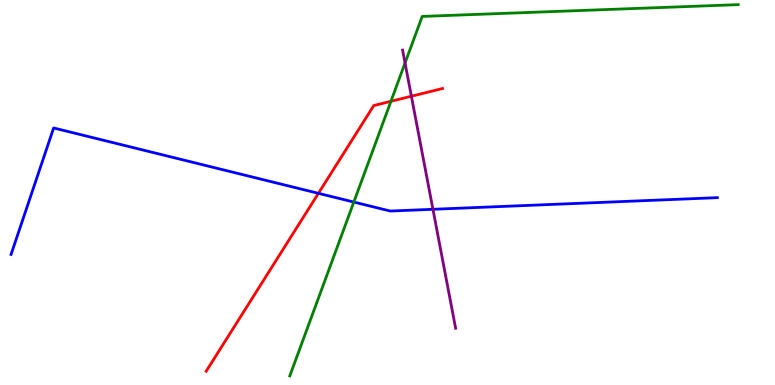[{'lines': ['blue', 'red'], 'intersections': [{'x': 4.11, 'y': 4.98}]}, {'lines': ['green', 'red'], 'intersections': [{'x': 5.04, 'y': 7.37}]}, {'lines': ['purple', 'red'], 'intersections': [{'x': 5.31, 'y': 7.5}]}, {'lines': ['blue', 'green'], 'intersections': [{'x': 4.57, 'y': 4.75}]}, {'lines': ['blue', 'purple'], 'intersections': [{'x': 5.59, 'y': 4.56}]}, {'lines': ['green', 'purple'], 'intersections': [{'x': 5.23, 'y': 8.36}]}]